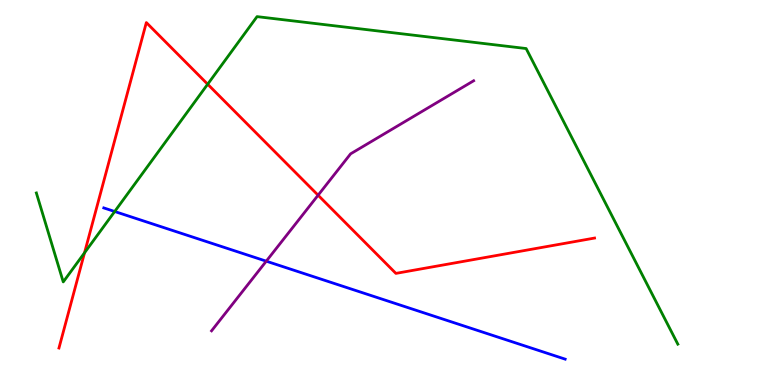[{'lines': ['blue', 'red'], 'intersections': []}, {'lines': ['green', 'red'], 'intersections': [{'x': 1.09, 'y': 3.43}, {'x': 2.68, 'y': 7.81}]}, {'lines': ['purple', 'red'], 'intersections': [{'x': 4.1, 'y': 4.93}]}, {'lines': ['blue', 'green'], 'intersections': [{'x': 1.48, 'y': 4.51}]}, {'lines': ['blue', 'purple'], 'intersections': [{'x': 3.44, 'y': 3.22}]}, {'lines': ['green', 'purple'], 'intersections': []}]